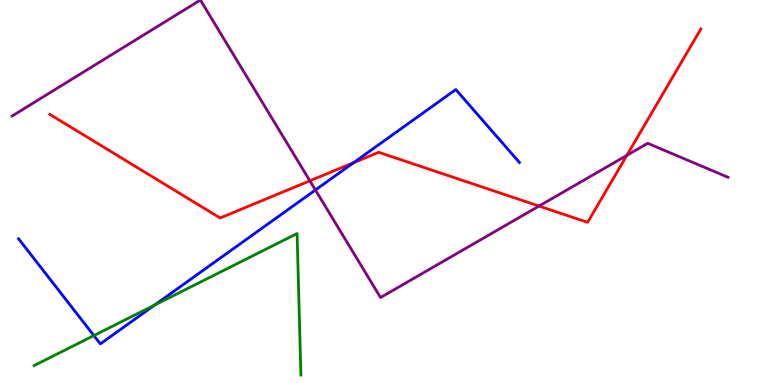[{'lines': ['blue', 'red'], 'intersections': [{'x': 4.56, 'y': 5.77}]}, {'lines': ['green', 'red'], 'intersections': []}, {'lines': ['purple', 'red'], 'intersections': [{'x': 4.0, 'y': 5.3}, {'x': 6.96, 'y': 4.65}, {'x': 8.09, 'y': 5.96}]}, {'lines': ['blue', 'green'], 'intersections': [{'x': 1.21, 'y': 1.28}, {'x': 1.99, 'y': 2.07}]}, {'lines': ['blue', 'purple'], 'intersections': [{'x': 4.07, 'y': 5.06}]}, {'lines': ['green', 'purple'], 'intersections': []}]